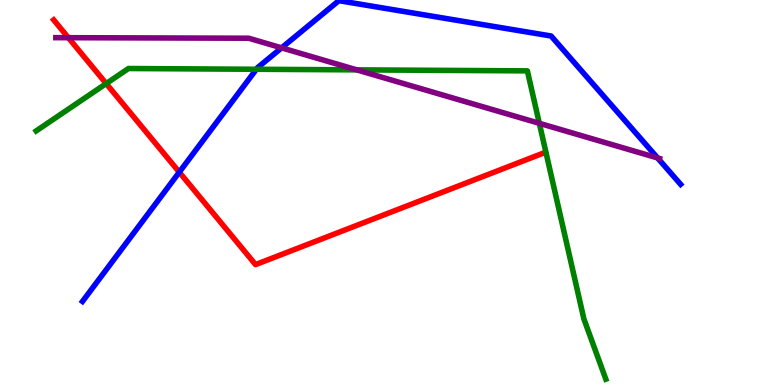[{'lines': ['blue', 'red'], 'intersections': [{'x': 2.31, 'y': 5.53}]}, {'lines': ['green', 'red'], 'intersections': [{'x': 1.37, 'y': 7.83}]}, {'lines': ['purple', 'red'], 'intersections': [{'x': 0.882, 'y': 9.02}]}, {'lines': ['blue', 'green'], 'intersections': [{'x': 3.31, 'y': 8.2}]}, {'lines': ['blue', 'purple'], 'intersections': [{'x': 3.63, 'y': 8.76}, {'x': 8.48, 'y': 5.9}]}, {'lines': ['green', 'purple'], 'intersections': [{'x': 4.6, 'y': 8.19}, {'x': 6.96, 'y': 6.8}]}]